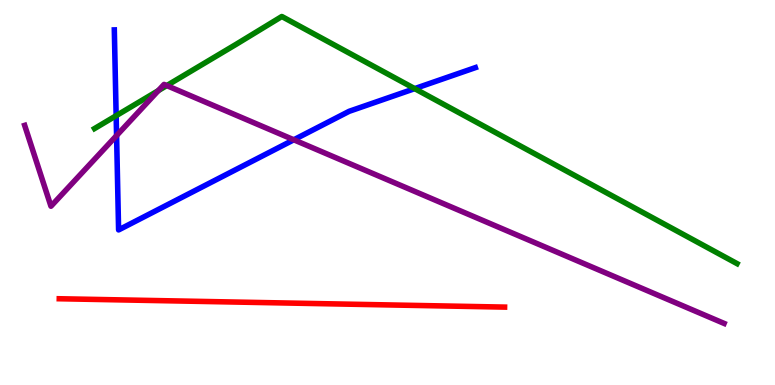[{'lines': ['blue', 'red'], 'intersections': []}, {'lines': ['green', 'red'], 'intersections': []}, {'lines': ['purple', 'red'], 'intersections': []}, {'lines': ['blue', 'green'], 'intersections': [{'x': 1.5, 'y': 6.99}, {'x': 5.35, 'y': 7.7}]}, {'lines': ['blue', 'purple'], 'intersections': [{'x': 1.5, 'y': 6.48}, {'x': 3.79, 'y': 6.37}]}, {'lines': ['green', 'purple'], 'intersections': [{'x': 2.04, 'y': 7.65}, {'x': 2.15, 'y': 7.78}]}]